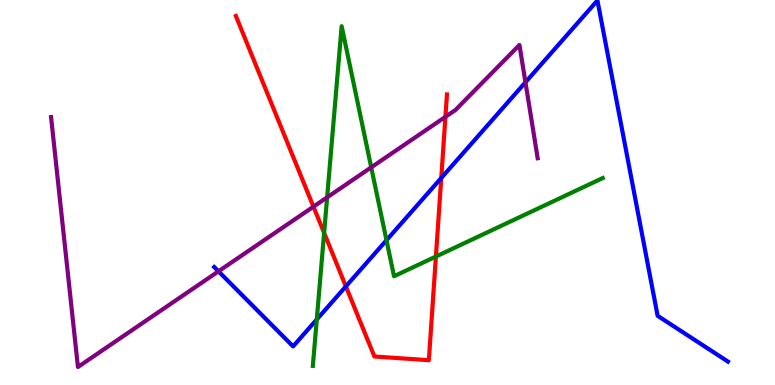[{'lines': ['blue', 'red'], 'intersections': [{'x': 4.46, 'y': 2.56}, {'x': 5.69, 'y': 5.38}]}, {'lines': ['green', 'red'], 'intersections': [{'x': 4.18, 'y': 3.95}, {'x': 5.62, 'y': 3.34}]}, {'lines': ['purple', 'red'], 'intersections': [{'x': 4.04, 'y': 4.63}, {'x': 5.75, 'y': 6.96}]}, {'lines': ['blue', 'green'], 'intersections': [{'x': 4.09, 'y': 1.7}, {'x': 4.99, 'y': 3.76}]}, {'lines': ['blue', 'purple'], 'intersections': [{'x': 2.82, 'y': 2.95}, {'x': 6.78, 'y': 7.86}]}, {'lines': ['green', 'purple'], 'intersections': [{'x': 4.22, 'y': 4.87}, {'x': 4.79, 'y': 5.65}]}]